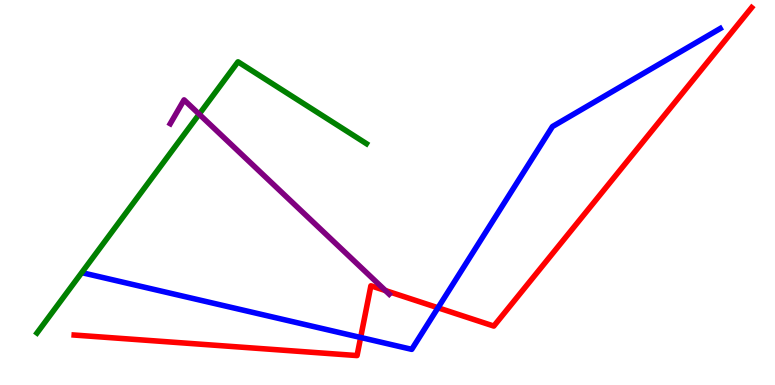[{'lines': ['blue', 'red'], 'intersections': [{'x': 4.65, 'y': 1.23}, {'x': 5.65, 'y': 2.01}]}, {'lines': ['green', 'red'], 'intersections': []}, {'lines': ['purple', 'red'], 'intersections': [{'x': 4.97, 'y': 2.45}]}, {'lines': ['blue', 'green'], 'intersections': []}, {'lines': ['blue', 'purple'], 'intersections': []}, {'lines': ['green', 'purple'], 'intersections': [{'x': 2.57, 'y': 7.03}]}]